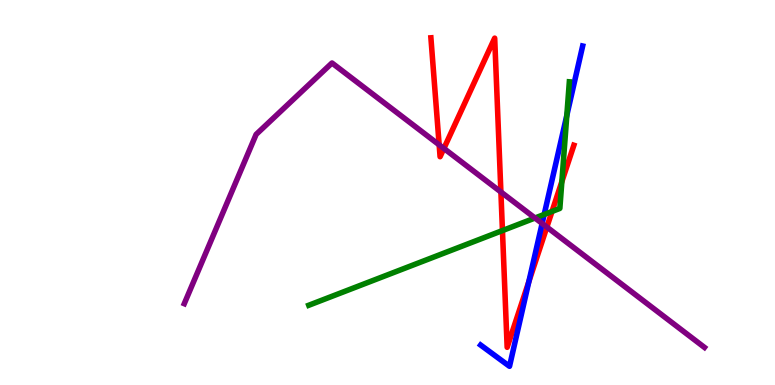[{'lines': ['blue', 'red'], 'intersections': [{'x': 6.82, 'y': 2.69}]}, {'lines': ['green', 'red'], 'intersections': [{'x': 6.48, 'y': 4.01}, {'x': 7.12, 'y': 4.51}, {'x': 7.25, 'y': 5.28}]}, {'lines': ['purple', 'red'], 'intersections': [{'x': 5.67, 'y': 6.24}, {'x': 5.73, 'y': 6.14}, {'x': 6.46, 'y': 5.01}, {'x': 7.06, 'y': 4.1}]}, {'lines': ['blue', 'green'], 'intersections': [{'x': 7.02, 'y': 4.43}, {'x': 7.31, 'y': 7.0}]}, {'lines': ['blue', 'purple'], 'intersections': [{'x': 7.0, 'y': 4.2}]}, {'lines': ['green', 'purple'], 'intersections': [{'x': 6.9, 'y': 4.34}]}]